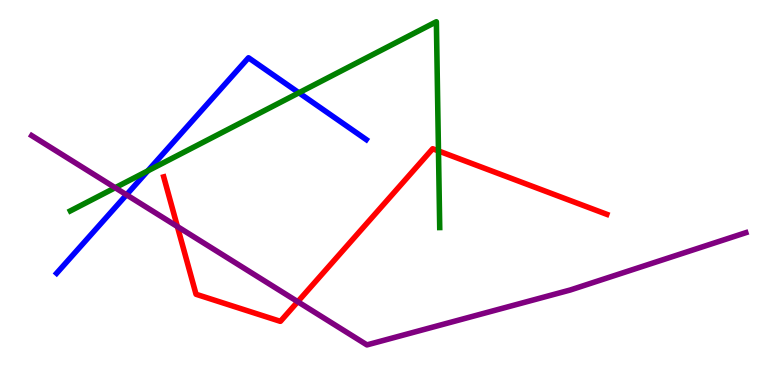[{'lines': ['blue', 'red'], 'intersections': []}, {'lines': ['green', 'red'], 'intersections': [{'x': 5.66, 'y': 6.08}]}, {'lines': ['purple', 'red'], 'intersections': [{'x': 2.29, 'y': 4.12}, {'x': 3.84, 'y': 2.16}]}, {'lines': ['blue', 'green'], 'intersections': [{'x': 1.91, 'y': 5.56}, {'x': 3.86, 'y': 7.59}]}, {'lines': ['blue', 'purple'], 'intersections': [{'x': 1.63, 'y': 4.94}]}, {'lines': ['green', 'purple'], 'intersections': [{'x': 1.49, 'y': 5.12}]}]